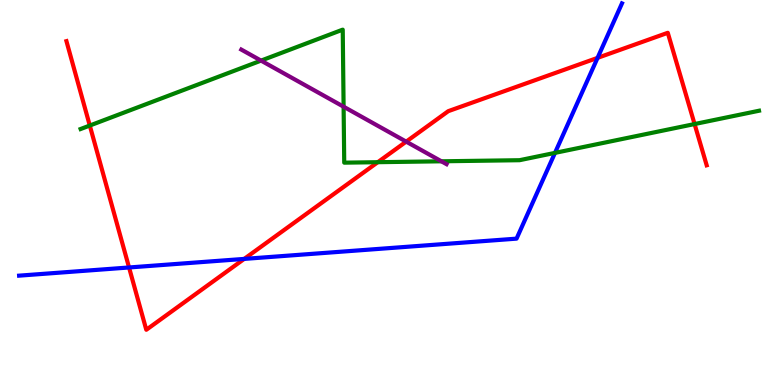[{'lines': ['blue', 'red'], 'intersections': [{'x': 1.67, 'y': 3.05}, {'x': 3.15, 'y': 3.28}, {'x': 7.71, 'y': 8.5}]}, {'lines': ['green', 'red'], 'intersections': [{'x': 1.16, 'y': 6.74}, {'x': 4.87, 'y': 5.79}, {'x': 8.96, 'y': 6.78}]}, {'lines': ['purple', 'red'], 'intersections': [{'x': 5.24, 'y': 6.32}]}, {'lines': ['blue', 'green'], 'intersections': [{'x': 7.16, 'y': 6.03}]}, {'lines': ['blue', 'purple'], 'intersections': []}, {'lines': ['green', 'purple'], 'intersections': [{'x': 3.37, 'y': 8.43}, {'x': 4.43, 'y': 7.23}, {'x': 5.7, 'y': 5.81}]}]